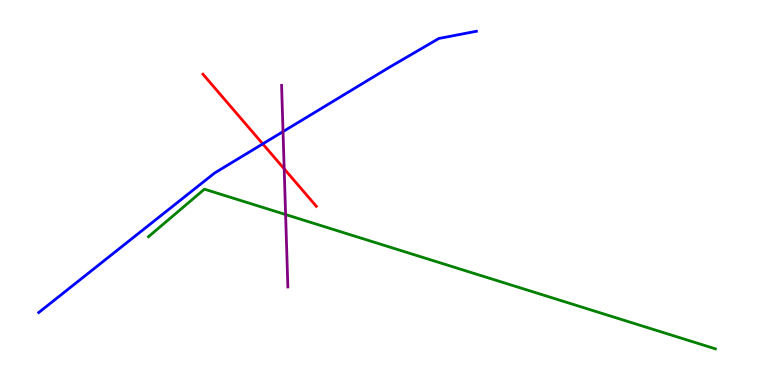[{'lines': ['blue', 'red'], 'intersections': [{'x': 3.39, 'y': 6.26}]}, {'lines': ['green', 'red'], 'intersections': []}, {'lines': ['purple', 'red'], 'intersections': [{'x': 3.67, 'y': 5.61}]}, {'lines': ['blue', 'green'], 'intersections': []}, {'lines': ['blue', 'purple'], 'intersections': [{'x': 3.65, 'y': 6.58}]}, {'lines': ['green', 'purple'], 'intersections': [{'x': 3.69, 'y': 4.43}]}]